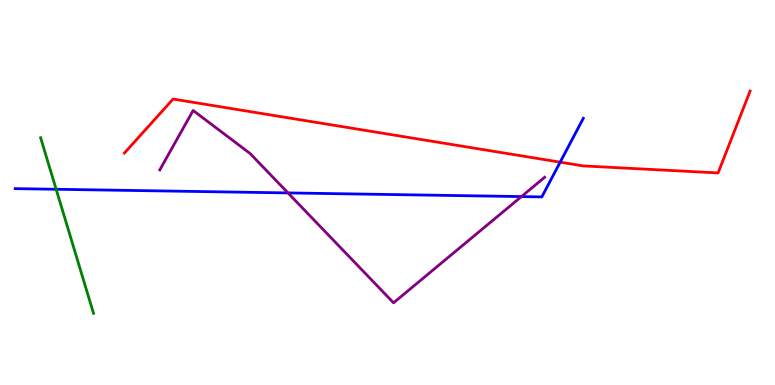[{'lines': ['blue', 'red'], 'intersections': [{'x': 7.23, 'y': 5.79}]}, {'lines': ['green', 'red'], 'intersections': []}, {'lines': ['purple', 'red'], 'intersections': []}, {'lines': ['blue', 'green'], 'intersections': [{'x': 0.724, 'y': 5.08}]}, {'lines': ['blue', 'purple'], 'intersections': [{'x': 3.72, 'y': 4.99}, {'x': 6.73, 'y': 4.89}]}, {'lines': ['green', 'purple'], 'intersections': []}]